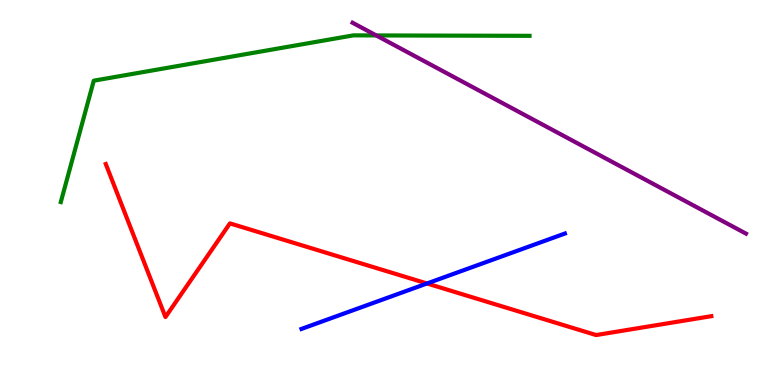[{'lines': ['blue', 'red'], 'intersections': [{'x': 5.51, 'y': 2.64}]}, {'lines': ['green', 'red'], 'intersections': []}, {'lines': ['purple', 'red'], 'intersections': []}, {'lines': ['blue', 'green'], 'intersections': []}, {'lines': ['blue', 'purple'], 'intersections': []}, {'lines': ['green', 'purple'], 'intersections': [{'x': 4.85, 'y': 9.08}]}]